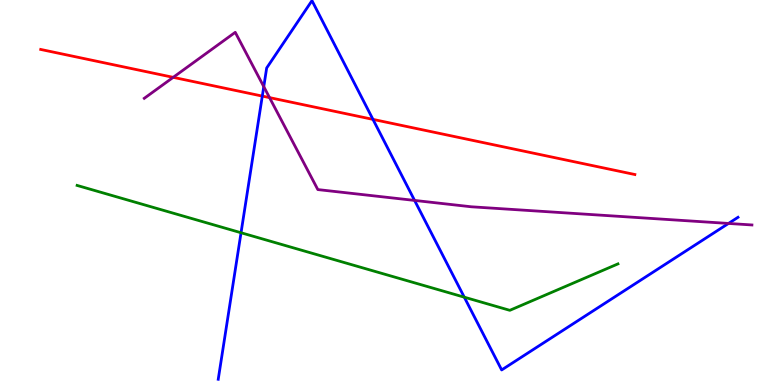[{'lines': ['blue', 'red'], 'intersections': [{'x': 3.38, 'y': 7.5}, {'x': 4.81, 'y': 6.9}]}, {'lines': ['green', 'red'], 'intersections': []}, {'lines': ['purple', 'red'], 'intersections': [{'x': 2.23, 'y': 7.99}, {'x': 3.48, 'y': 7.46}]}, {'lines': ['blue', 'green'], 'intersections': [{'x': 3.11, 'y': 3.95}, {'x': 5.99, 'y': 2.28}]}, {'lines': ['blue', 'purple'], 'intersections': [{'x': 3.4, 'y': 7.75}, {'x': 5.35, 'y': 4.79}, {'x': 9.4, 'y': 4.2}]}, {'lines': ['green', 'purple'], 'intersections': []}]